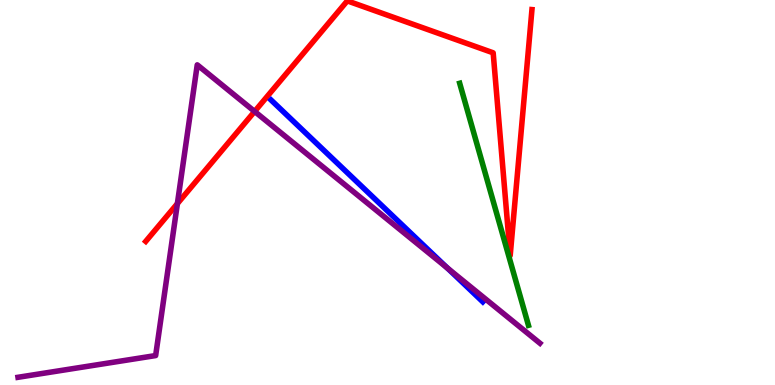[{'lines': ['blue', 'red'], 'intersections': []}, {'lines': ['green', 'red'], 'intersections': []}, {'lines': ['purple', 'red'], 'intersections': [{'x': 2.29, 'y': 4.71}, {'x': 3.29, 'y': 7.11}]}, {'lines': ['blue', 'green'], 'intersections': []}, {'lines': ['blue', 'purple'], 'intersections': [{'x': 5.77, 'y': 3.04}]}, {'lines': ['green', 'purple'], 'intersections': []}]